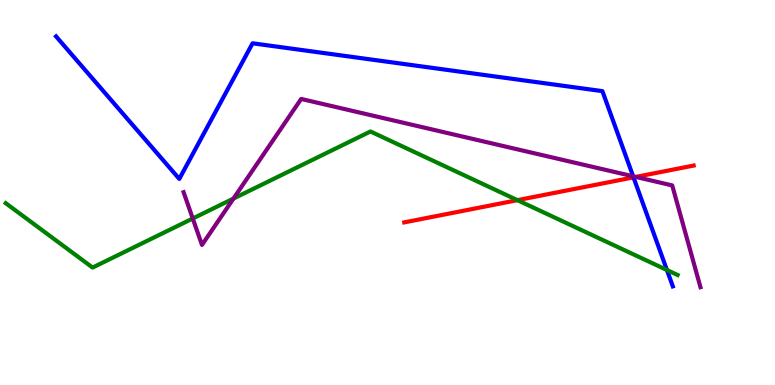[{'lines': ['blue', 'red'], 'intersections': [{'x': 8.17, 'y': 5.39}]}, {'lines': ['green', 'red'], 'intersections': [{'x': 6.68, 'y': 4.8}]}, {'lines': ['purple', 'red'], 'intersections': [{'x': 8.2, 'y': 5.4}]}, {'lines': ['blue', 'green'], 'intersections': [{'x': 8.61, 'y': 2.99}]}, {'lines': ['blue', 'purple'], 'intersections': [{'x': 8.17, 'y': 5.42}]}, {'lines': ['green', 'purple'], 'intersections': [{'x': 2.49, 'y': 4.32}, {'x': 3.01, 'y': 4.84}]}]